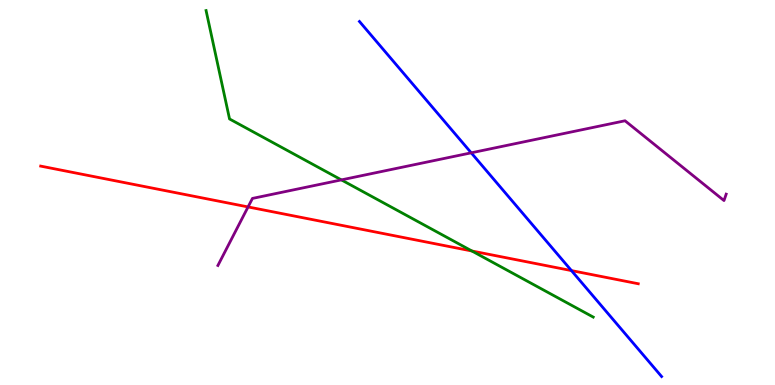[{'lines': ['blue', 'red'], 'intersections': [{'x': 7.37, 'y': 2.97}]}, {'lines': ['green', 'red'], 'intersections': [{'x': 6.09, 'y': 3.48}]}, {'lines': ['purple', 'red'], 'intersections': [{'x': 3.2, 'y': 4.63}]}, {'lines': ['blue', 'green'], 'intersections': []}, {'lines': ['blue', 'purple'], 'intersections': [{'x': 6.08, 'y': 6.03}]}, {'lines': ['green', 'purple'], 'intersections': [{'x': 4.4, 'y': 5.33}]}]